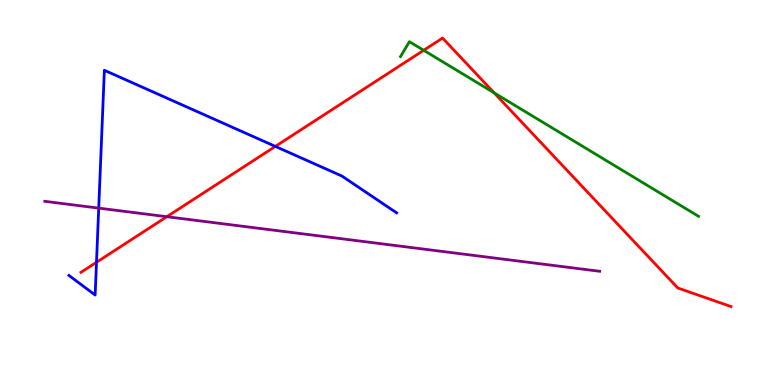[{'lines': ['blue', 'red'], 'intersections': [{'x': 1.25, 'y': 3.19}, {'x': 3.55, 'y': 6.2}]}, {'lines': ['green', 'red'], 'intersections': [{'x': 5.47, 'y': 8.69}, {'x': 6.38, 'y': 7.59}]}, {'lines': ['purple', 'red'], 'intersections': [{'x': 2.15, 'y': 4.37}]}, {'lines': ['blue', 'green'], 'intersections': []}, {'lines': ['blue', 'purple'], 'intersections': [{'x': 1.27, 'y': 4.59}]}, {'lines': ['green', 'purple'], 'intersections': []}]